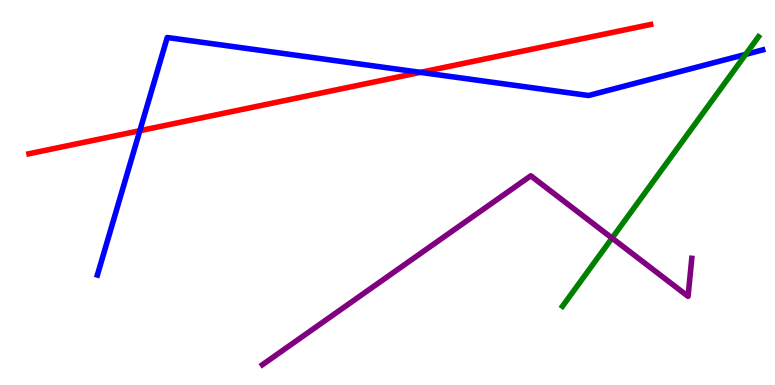[{'lines': ['blue', 'red'], 'intersections': [{'x': 1.8, 'y': 6.61}, {'x': 5.43, 'y': 8.12}]}, {'lines': ['green', 'red'], 'intersections': []}, {'lines': ['purple', 'red'], 'intersections': []}, {'lines': ['blue', 'green'], 'intersections': [{'x': 9.62, 'y': 8.59}]}, {'lines': ['blue', 'purple'], 'intersections': []}, {'lines': ['green', 'purple'], 'intersections': [{'x': 7.9, 'y': 3.82}]}]